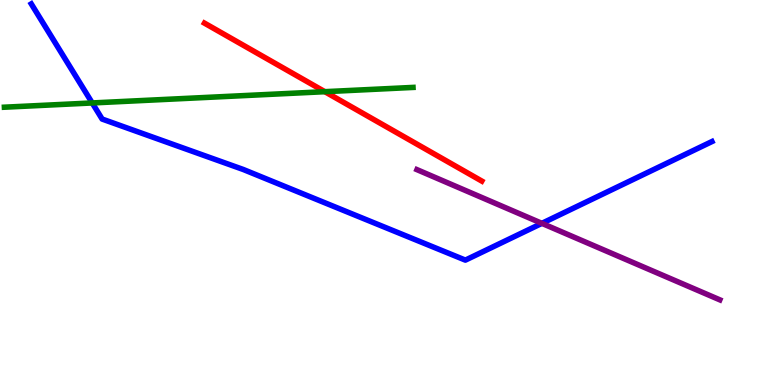[{'lines': ['blue', 'red'], 'intersections': []}, {'lines': ['green', 'red'], 'intersections': [{'x': 4.19, 'y': 7.62}]}, {'lines': ['purple', 'red'], 'intersections': []}, {'lines': ['blue', 'green'], 'intersections': [{'x': 1.19, 'y': 7.33}]}, {'lines': ['blue', 'purple'], 'intersections': [{'x': 6.99, 'y': 4.2}]}, {'lines': ['green', 'purple'], 'intersections': []}]